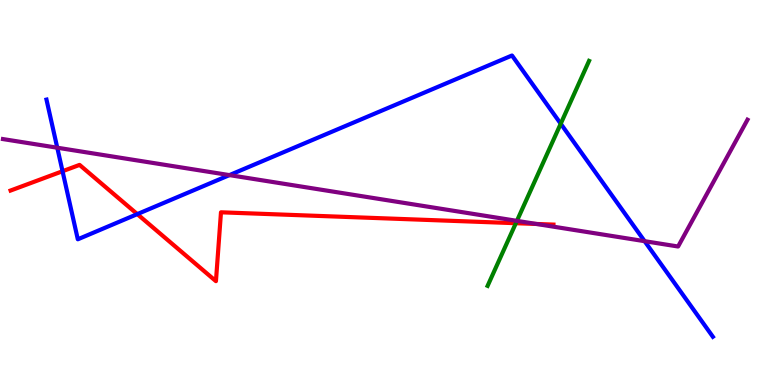[{'lines': ['blue', 'red'], 'intersections': [{'x': 0.807, 'y': 5.55}, {'x': 1.77, 'y': 4.44}]}, {'lines': ['green', 'red'], 'intersections': [{'x': 6.66, 'y': 4.2}]}, {'lines': ['purple', 'red'], 'intersections': [{'x': 6.92, 'y': 4.18}]}, {'lines': ['blue', 'green'], 'intersections': [{'x': 7.24, 'y': 6.79}]}, {'lines': ['blue', 'purple'], 'intersections': [{'x': 0.739, 'y': 6.16}, {'x': 2.96, 'y': 5.45}, {'x': 8.32, 'y': 3.74}]}, {'lines': ['green', 'purple'], 'intersections': [{'x': 6.67, 'y': 4.26}]}]